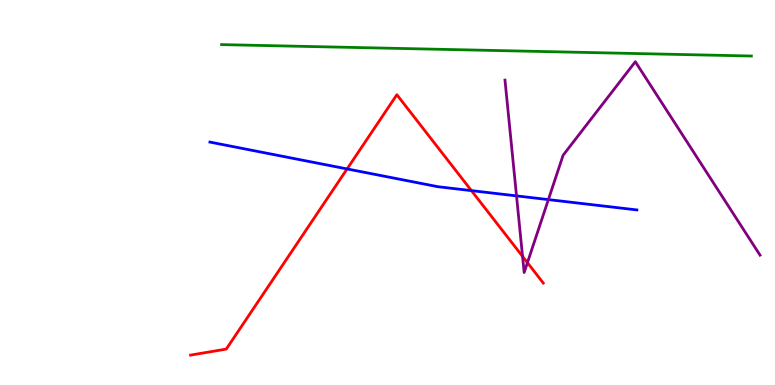[{'lines': ['blue', 'red'], 'intersections': [{'x': 4.48, 'y': 5.61}, {'x': 6.08, 'y': 5.05}]}, {'lines': ['green', 'red'], 'intersections': []}, {'lines': ['purple', 'red'], 'intersections': [{'x': 6.74, 'y': 3.34}, {'x': 6.81, 'y': 3.18}]}, {'lines': ['blue', 'green'], 'intersections': []}, {'lines': ['blue', 'purple'], 'intersections': [{'x': 6.66, 'y': 4.91}, {'x': 7.08, 'y': 4.82}]}, {'lines': ['green', 'purple'], 'intersections': []}]